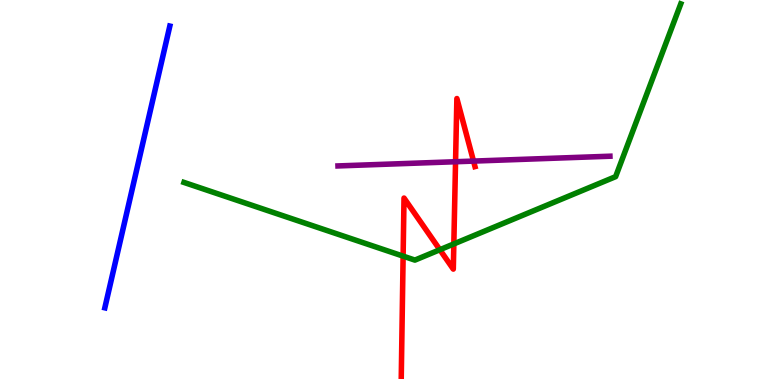[{'lines': ['blue', 'red'], 'intersections': []}, {'lines': ['green', 'red'], 'intersections': [{'x': 5.2, 'y': 3.35}, {'x': 5.68, 'y': 3.51}, {'x': 5.86, 'y': 3.66}]}, {'lines': ['purple', 'red'], 'intersections': [{'x': 5.88, 'y': 5.8}, {'x': 6.11, 'y': 5.82}]}, {'lines': ['blue', 'green'], 'intersections': []}, {'lines': ['blue', 'purple'], 'intersections': []}, {'lines': ['green', 'purple'], 'intersections': []}]